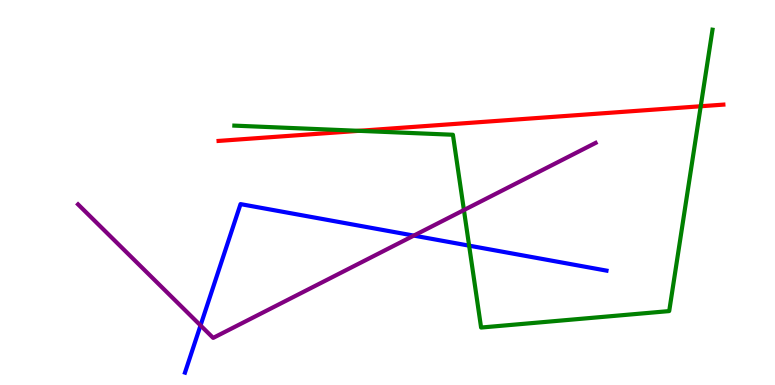[{'lines': ['blue', 'red'], 'intersections': []}, {'lines': ['green', 'red'], 'intersections': [{'x': 4.63, 'y': 6.6}, {'x': 9.04, 'y': 7.24}]}, {'lines': ['purple', 'red'], 'intersections': []}, {'lines': ['blue', 'green'], 'intersections': [{'x': 6.05, 'y': 3.62}]}, {'lines': ['blue', 'purple'], 'intersections': [{'x': 2.59, 'y': 1.55}, {'x': 5.34, 'y': 3.88}]}, {'lines': ['green', 'purple'], 'intersections': [{'x': 5.99, 'y': 4.54}]}]